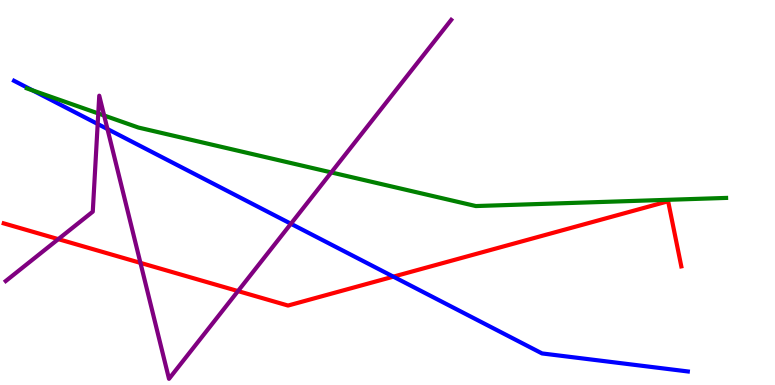[{'lines': ['blue', 'red'], 'intersections': [{'x': 5.08, 'y': 2.81}]}, {'lines': ['green', 'red'], 'intersections': []}, {'lines': ['purple', 'red'], 'intersections': [{'x': 0.752, 'y': 3.79}, {'x': 1.81, 'y': 3.17}, {'x': 3.07, 'y': 2.44}]}, {'lines': ['blue', 'green'], 'intersections': [{'x': 0.422, 'y': 7.65}]}, {'lines': ['blue', 'purple'], 'intersections': [{'x': 1.26, 'y': 6.78}, {'x': 1.39, 'y': 6.65}, {'x': 3.75, 'y': 4.19}]}, {'lines': ['green', 'purple'], 'intersections': [{'x': 1.27, 'y': 7.05}, {'x': 1.34, 'y': 7.0}, {'x': 4.27, 'y': 5.52}]}]